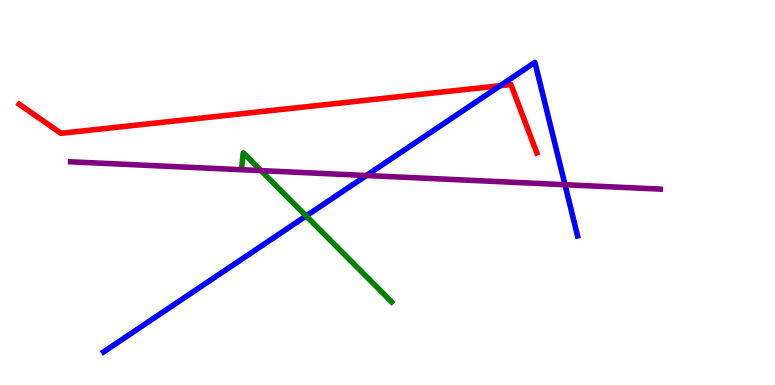[{'lines': ['blue', 'red'], 'intersections': [{'x': 6.45, 'y': 7.77}]}, {'lines': ['green', 'red'], 'intersections': []}, {'lines': ['purple', 'red'], 'intersections': []}, {'lines': ['blue', 'green'], 'intersections': [{'x': 3.95, 'y': 4.39}]}, {'lines': ['blue', 'purple'], 'intersections': [{'x': 4.73, 'y': 5.44}, {'x': 7.29, 'y': 5.2}]}, {'lines': ['green', 'purple'], 'intersections': [{'x': 3.37, 'y': 5.57}]}]